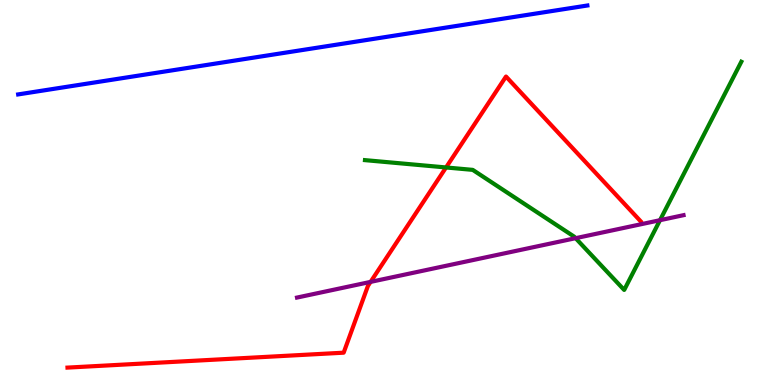[{'lines': ['blue', 'red'], 'intersections': []}, {'lines': ['green', 'red'], 'intersections': [{'x': 5.76, 'y': 5.65}]}, {'lines': ['purple', 'red'], 'intersections': [{'x': 4.78, 'y': 2.68}]}, {'lines': ['blue', 'green'], 'intersections': []}, {'lines': ['blue', 'purple'], 'intersections': []}, {'lines': ['green', 'purple'], 'intersections': [{'x': 7.43, 'y': 3.81}, {'x': 8.52, 'y': 4.28}]}]